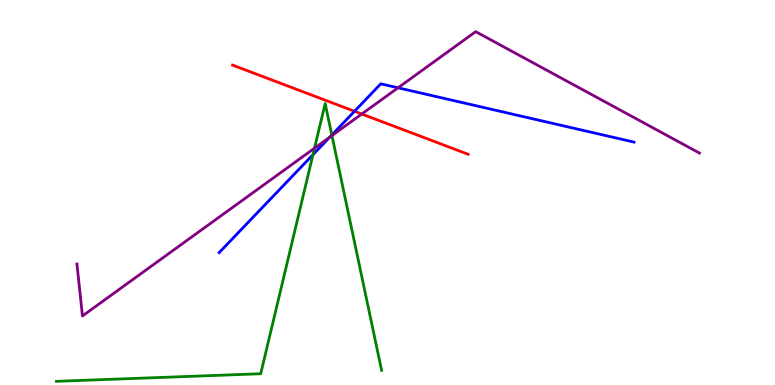[{'lines': ['blue', 'red'], 'intersections': [{'x': 4.57, 'y': 7.11}]}, {'lines': ['green', 'red'], 'intersections': []}, {'lines': ['purple', 'red'], 'intersections': [{'x': 4.67, 'y': 7.04}]}, {'lines': ['blue', 'green'], 'intersections': [{'x': 4.04, 'y': 5.98}, {'x': 4.28, 'y': 6.49}]}, {'lines': ['blue', 'purple'], 'intersections': [{'x': 4.25, 'y': 6.44}, {'x': 5.14, 'y': 7.72}]}, {'lines': ['green', 'purple'], 'intersections': [{'x': 4.06, 'y': 6.15}, {'x': 4.28, 'y': 6.48}]}]